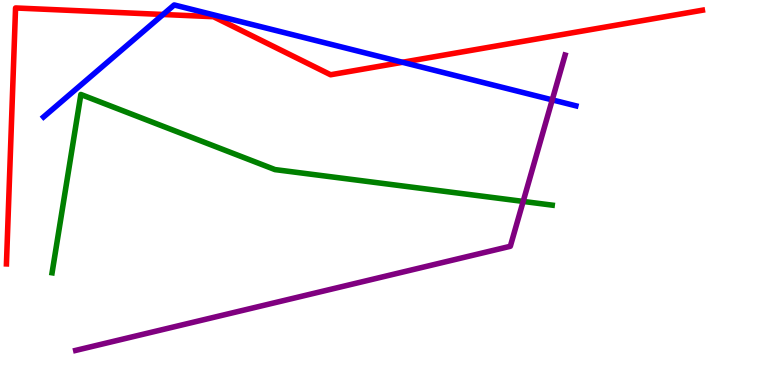[{'lines': ['blue', 'red'], 'intersections': [{'x': 2.1, 'y': 9.62}, {'x': 5.19, 'y': 8.38}]}, {'lines': ['green', 'red'], 'intersections': []}, {'lines': ['purple', 'red'], 'intersections': []}, {'lines': ['blue', 'green'], 'intersections': []}, {'lines': ['blue', 'purple'], 'intersections': [{'x': 7.13, 'y': 7.41}]}, {'lines': ['green', 'purple'], 'intersections': [{'x': 6.75, 'y': 4.77}]}]